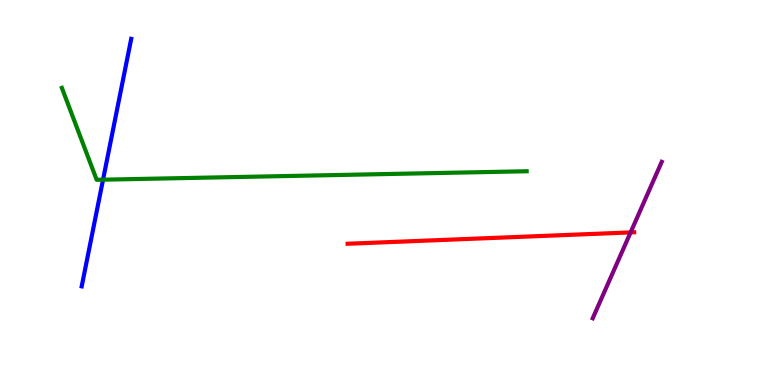[{'lines': ['blue', 'red'], 'intersections': []}, {'lines': ['green', 'red'], 'intersections': []}, {'lines': ['purple', 'red'], 'intersections': [{'x': 8.14, 'y': 3.96}]}, {'lines': ['blue', 'green'], 'intersections': [{'x': 1.33, 'y': 5.33}]}, {'lines': ['blue', 'purple'], 'intersections': []}, {'lines': ['green', 'purple'], 'intersections': []}]